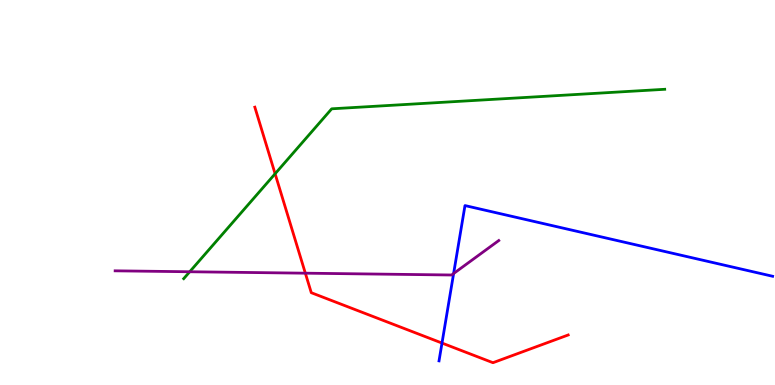[{'lines': ['blue', 'red'], 'intersections': [{'x': 5.7, 'y': 1.09}]}, {'lines': ['green', 'red'], 'intersections': [{'x': 3.55, 'y': 5.49}]}, {'lines': ['purple', 'red'], 'intersections': [{'x': 3.94, 'y': 2.9}]}, {'lines': ['blue', 'green'], 'intersections': []}, {'lines': ['blue', 'purple'], 'intersections': [{'x': 5.85, 'y': 2.9}]}, {'lines': ['green', 'purple'], 'intersections': [{'x': 2.45, 'y': 2.94}]}]